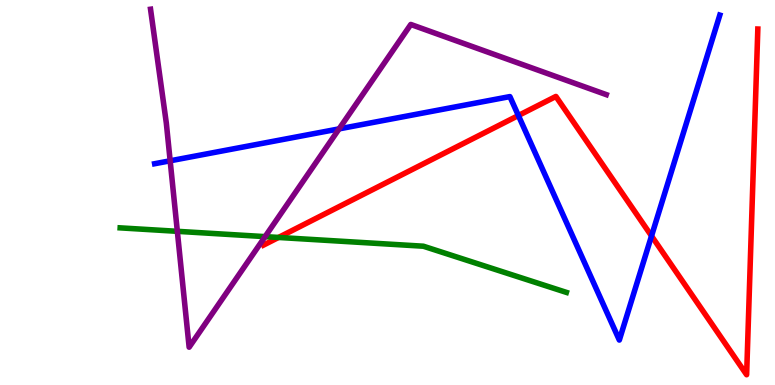[{'lines': ['blue', 'red'], 'intersections': [{'x': 6.69, 'y': 7.0}, {'x': 8.41, 'y': 3.87}]}, {'lines': ['green', 'red'], 'intersections': [{'x': 3.59, 'y': 3.83}]}, {'lines': ['purple', 'red'], 'intersections': []}, {'lines': ['blue', 'green'], 'intersections': []}, {'lines': ['blue', 'purple'], 'intersections': [{'x': 2.2, 'y': 5.82}, {'x': 4.38, 'y': 6.65}]}, {'lines': ['green', 'purple'], 'intersections': [{'x': 2.29, 'y': 3.99}, {'x': 3.42, 'y': 3.85}]}]